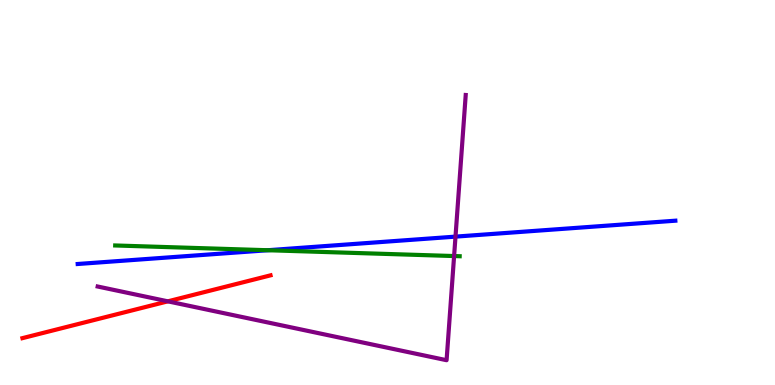[{'lines': ['blue', 'red'], 'intersections': []}, {'lines': ['green', 'red'], 'intersections': []}, {'lines': ['purple', 'red'], 'intersections': [{'x': 2.17, 'y': 2.17}]}, {'lines': ['blue', 'green'], 'intersections': [{'x': 3.45, 'y': 3.5}]}, {'lines': ['blue', 'purple'], 'intersections': [{'x': 5.88, 'y': 3.85}]}, {'lines': ['green', 'purple'], 'intersections': [{'x': 5.86, 'y': 3.35}]}]